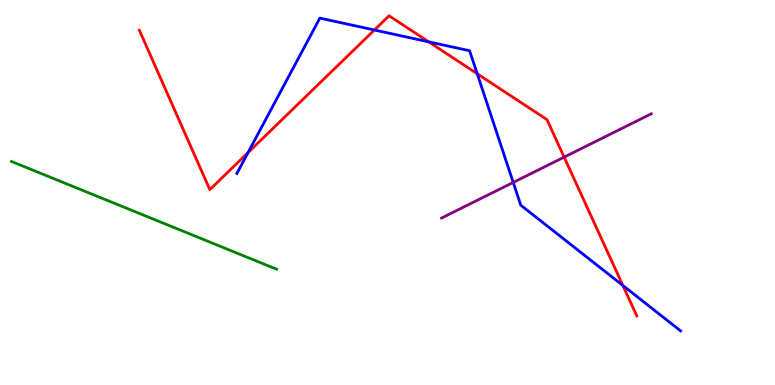[{'lines': ['blue', 'red'], 'intersections': [{'x': 3.2, 'y': 6.04}, {'x': 4.83, 'y': 9.22}, {'x': 5.53, 'y': 8.91}, {'x': 6.16, 'y': 8.08}, {'x': 8.04, 'y': 2.59}]}, {'lines': ['green', 'red'], 'intersections': []}, {'lines': ['purple', 'red'], 'intersections': [{'x': 7.28, 'y': 5.92}]}, {'lines': ['blue', 'green'], 'intersections': []}, {'lines': ['blue', 'purple'], 'intersections': [{'x': 6.62, 'y': 5.26}]}, {'lines': ['green', 'purple'], 'intersections': []}]